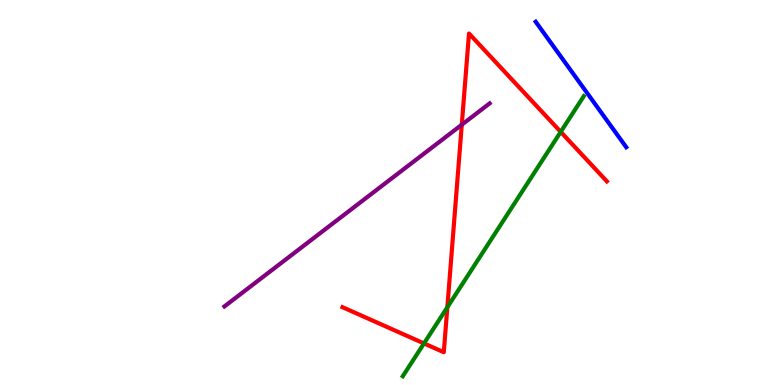[{'lines': ['blue', 'red'], 'intersections': []}, {'lines': ['green', 'red'], 'intersections': [{'x': 5.47, 'y': 1.08}, {'x': 5.77, 'y': 2.02}, {'x': 7.24, 'y': 6.58}]}, {'lines': ['purple', 'red'], 'intersections': [{'x': 5.96, 'y': 6.76}]}, {'lines': ['blue', 'green'], 'intersections': []}, {'lines': ['blue', 'purple'], 'intersections': []}, {'lines': ['green', 'purple'], 'intersections': []}]